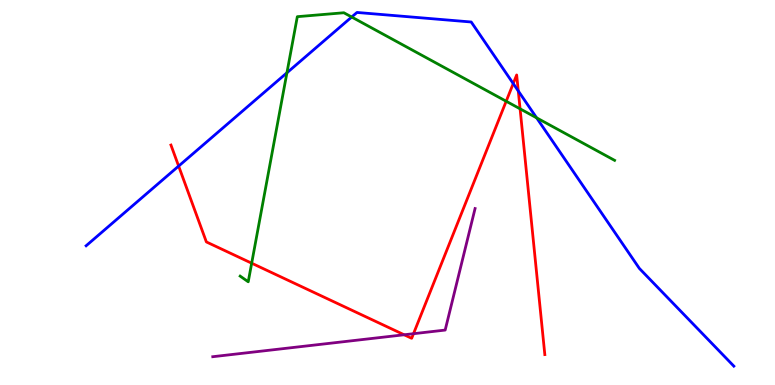[{'lines': ['blue', 'red'], 'intersections': [{'x': 2.3, 'y': 5.69}, {'x': 6.62, 'y': 7.83}, {'x': 6.69, 'y': 7.64}]}, {'lines': ['green', 'red'], 'intersections': [{'x': 3.25, 'y': 3.16}, {'x': 6.53, 'y': 7.37}, {'x': 6.71, 'y': 7.17}]}, {'lines': ['purple', 'red'], 'intersections': [{'x': 5.21, 'y': 1.3}, {'x': 5.34, 'y': 1.33}]}, {'lines': ['blue', 'green'], 'intersections': [{'x': 3.7, 'y': 8.11}, {'x': 4.54, 'y': 9.56}, {'x': 6.92, 'y': 6.94}]}, {'lines': ['blue', 'purple'], 'intersections': []}, {'lines': ['green', 'purple'], 'intersections': []}]